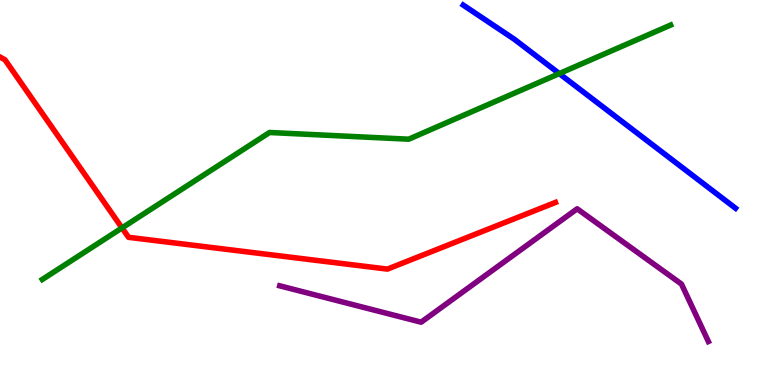[{'lines': ['blue', 'red'], 'intersections': []}, {'lines': ['green', 'red'], 'intersections': [{'x': 1.57, 'y': 4.08}]}, {'lines': ['purple', 'red'], 'intersections': []}, {'lines': ['blue', 'green'], 'intersections': [{'x': 7.22, 'y': 8.09}]}, {'lines': ['blue', 'purple'], 'intersections': []}, {'lines': ['green', 'purple'], 'intersections': []}]